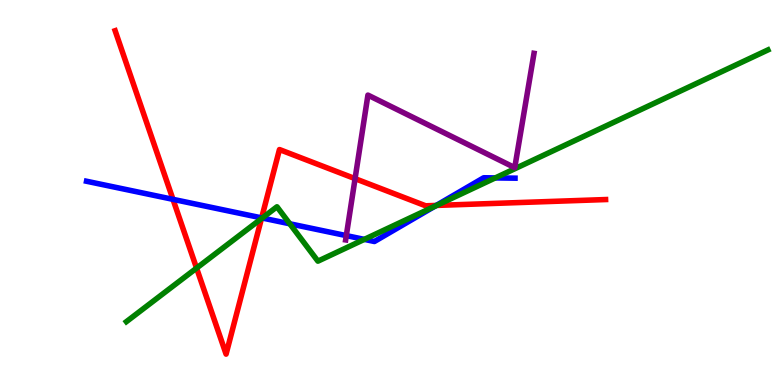[{'lines': ['blue', 'red'], 'intersections': [{'x': 2.23, 'y': 4.82}, {'x': 3.38, 'y': 4.34}, {'x': 5.63, 'y': 4.66}]}, {'lines': ['green', 'red'], 'intersections': [{'x': 2.54, 'y': 3.04}, {'x': 3.37, 'y': 4.32}, {'x': 5.63, 'y': 4.66}]}, {'lines': ['purple', 'red'], 'intersections': [{'x': 4.58, 'y': 5.36}]}, {'lines': ['blue', 'green'], 'intersections': [{'x': 3.38, 'y': 4.34}, {'x': 3.74, 'y': 4.19}, {'x': 4.7, 'y': 3.78}, {'x': 5.61, 'y': 4.64}, {'x': 6.39, 'y': 5.38}]}, {'lines': ['blue', 'purple'], 'intersections': [{'x': 4.47, 'y': 3.88}]}, {'lines': ['green', 'purple'], 'intersections': []}]